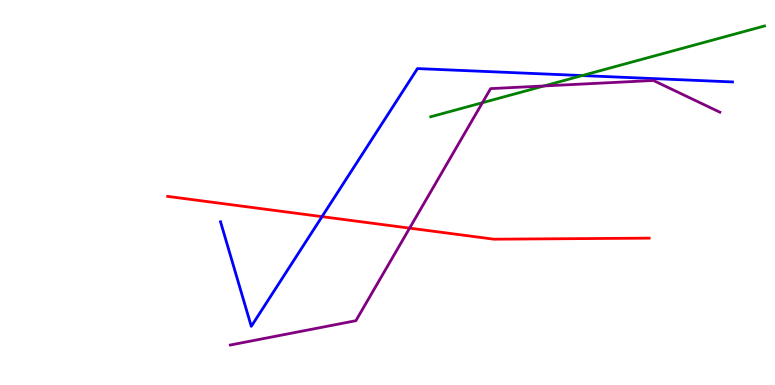[{'lines': ['blue', 'red'], 'intersections': [{'x': 4.16, 'y': 4.37}]}, {'lines': ['green', 'red'], 'intersections': []}, {'lines': ['purple', 'red'], 'intersections': [{'x': 5.29, 'y': 4.07}]}, {'lines': ['blue', 'green'], 'intersections': [{'x': 7.51, 'y': 8.04}]}, {'lines': ['blue', 'purple'], 'intersections': []}, {'lines': ['green', 'purple'], 'intersections': [{'x': 6.22, 'y': 7.33}, {'x': 7.02, 'y': 7.77}]}]